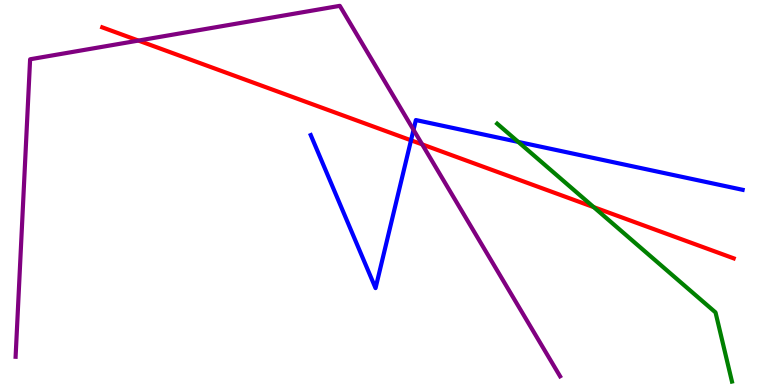[{'lines': ['blue', 'red'], 'intersections': [{'x': 5.3, 'y': 6.36}]}, {'lines': ['green', 'red'], 'intersections': [{'x': 7.66, 'y': 4.62}]}, {'lines': ['purple', 'red'], 'intersections': [{'x': 1.79, 'y': 8.95}, {'x': 5.45, 'y': 6.25}]}, {'lines': ['blue', 'green'], 'intersections': [{'x': 6.69, 'y': 6.31}]}, {'lines': ['blue', 'purple'], 'intersections': [{'x': 5.34, 'y': 6.63}]}, {'lines': ['green', 'purple'], 'intersections': []}]